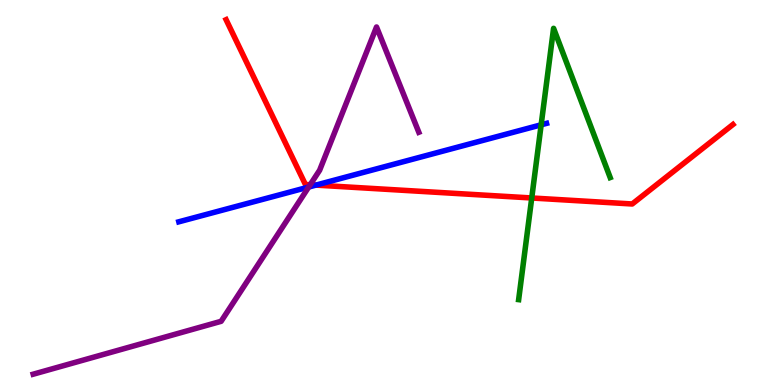[{'lines': ['blue', 'red'], 'intersections': [{'x': 4.08, 'y': 5.19}]}, {'lines': ['green', 'red'], 'intersections': [{'x': 6.86, 'y': 4.86}]}, {'lines': ['purple', 'red'], 'intersections': [{'x': 4.0, 'y': 5.2}]}, {'lines': ['blue', 'green'], 'intersections': [{'x': 6.98, 'y': 6.76}]}, {'lines': ['blue', 'purple'], 'intersections': [{'x': 3.98, 'y': 5.14}]}, {'lines': ['green', 'purple'], 'intersections': []}]